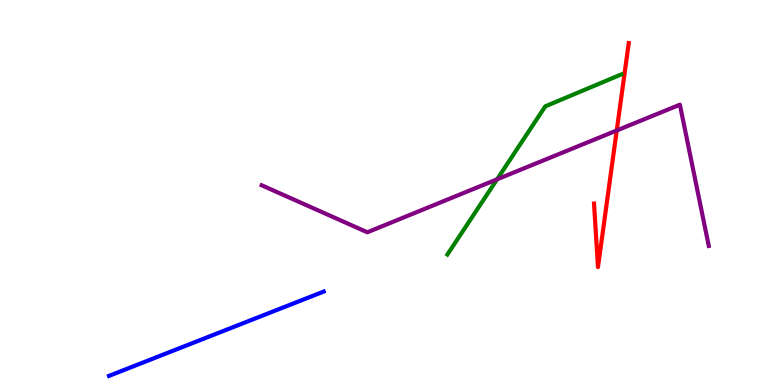[{'lines': ['blue', 'red'], 'intersections': []}, {'lines': ['green', 'red'], 'intersections': []}, {'lines': ['purple', 'red'], 'intersections': [{'x': 7.96, 'y': 6.61}]}, {'lines': ['blue', 'green'], 'intersections': []}, {'lines': ['blue', 'purple'], 'intersections': []}, {'lines': ['green', 'purple'], 'intersections': [{'x': 6.41, 'y': 5.34}]}]